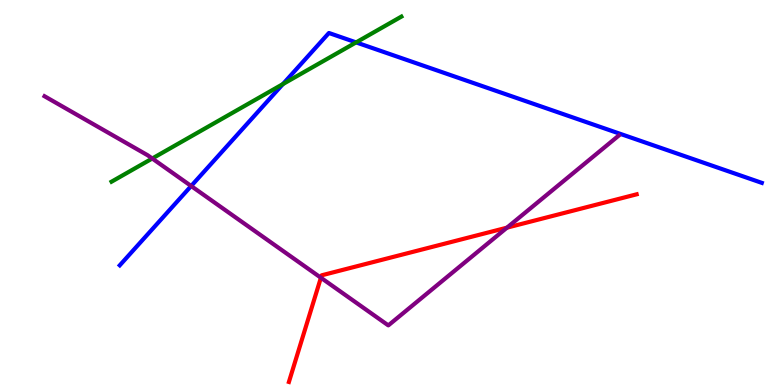[{'lines': ['blue', 'red'], 'intersections': []}, {'lines': ['green', 'red'], 'intersections': []}, {'lines': ['purple', 'red'], 'intersections': [{'x': 4.14, 'y': 2.79}, {'x': 6.54, 'y': 4.09}]}, {'lines': ['blue', 'green'], 'intersections': [{'x': 3.65, 'y': 7.82}, {'x': 4.59, 'y': 8.9}]}, {'lines': ['blue', 'purple'], 'intersections': [{'x': 2.47, 'y': 5.17}]}, {'lines': ['green', 'purple'], 'intersections': [{'x': 1.96, 'y': 5.88}]}]